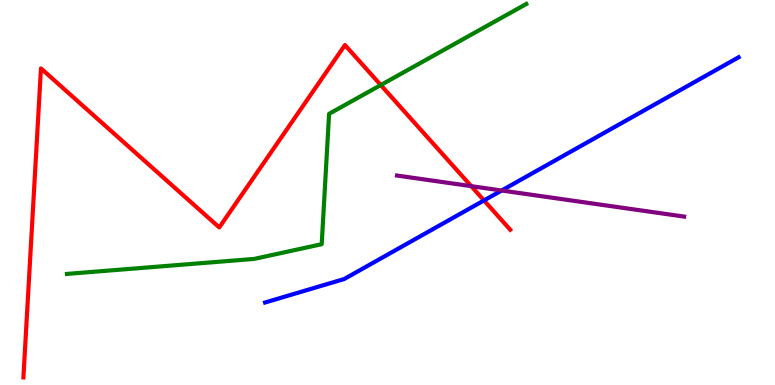[{'lines': ['blue', 'red'], 'intersections': [{'x': 6.25, 'y': 4.79}]}, {'lines': ['green', 'red'], 'intersections': [{'x': 4.91, 'y': 7.79}]}, {'lines': ['purple', 'red'], 'intersections': [{'x': 6.08, 'y': 5.16}]}, {'lines': ['blue', 'green'], 'intersections': []}, {'lines': ['blue', 'purple'], 'intersections': [{'x': 6.47, 'y': 5.05}]}, {'lines': ['green', 'purple'], 'intersections': []}]